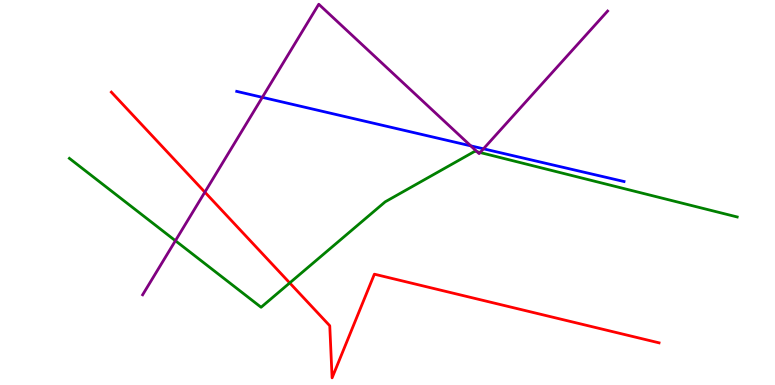[{'lines': ['blue', 'red'], 'intersections': []}, {'lines': ['green', 'red'], 'intersections': [{'x': 3.74, 'y': 2.65}]}, {'lines': ['purple', 'red'], 'intersections': [{'x': 2.64, 'y': 5.01}]}, {'lines': ['blue', 'green'], 'intersections': []}, {'lines': ['blue', 'purple'], 'intersections': [{'x': 3.38, 'y': 7.47}, {'x': 6.07, 'y': 6.21}, {'x': 6.24, 'y': 6.13}]}, {'lines': ['green', 'purple'], 'intersections': [{'x': 2.26, 'y': 3.75}, {'x': 6.16, 'y': 6.06}, {'x': 6.2, 'y': 6.04}]}]